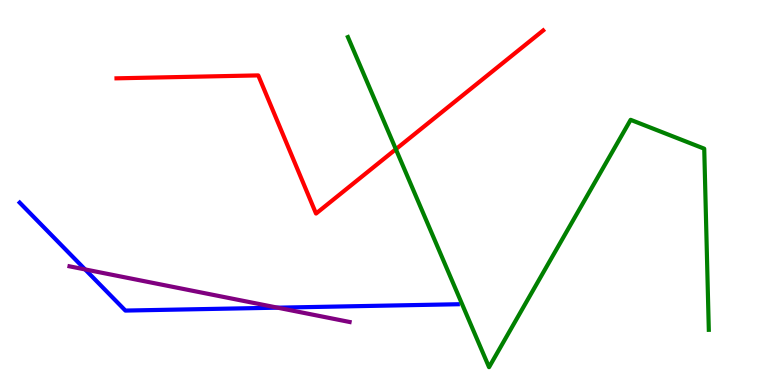[{'lines': ['blue', 'red'], 'intersections': []}, {'lines': ['green', 'red'], 'intersections': [{'x': 5.11, 'y': 6.12}]}, {'lines': ['purple', 'red'], 'intersections': []}, {'lines': ['blue', 'green'], 'intersections': []}, {'lines': ['blue', 'purple'], 'intersections': [{'x': 1.1, 'y': 3.0}, {'x': 3.58, 'y': 2.01}]}, {'lines': ['green', 'purple'], 'intersections': []}]